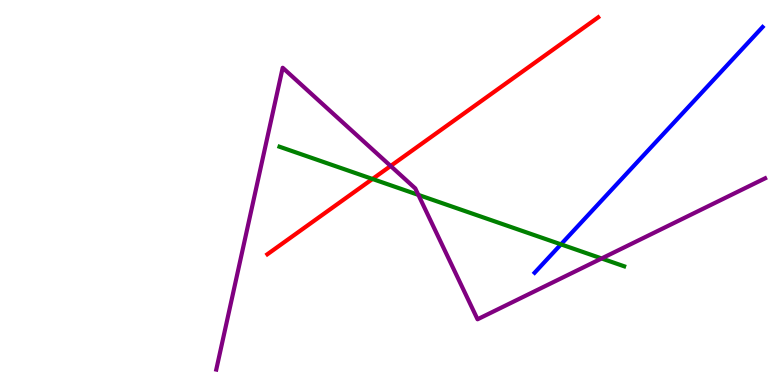[{'lines': ['blue', 'red'], 'intersections': []}, {'lines': ['green', 'red'], 'intersections': [{'x': 4.81, 'y': 5.35}]}, {'lines': ['purple', 'red'], 'intersections': [{'x': 5.04, 'y': 5.69}]}, {'lines': ['blue', 'green'], 'intersections': [{'x': 7.24, 'y': 3.65}]}, {'lines': ['blue', 'purple'], 'intersections': []}, {'lines': ['green', 'purple'], 'intersections': [{'x': 5.4, 'y': 4.94}, {'x': 7.76, 'y': 3.29}]}]